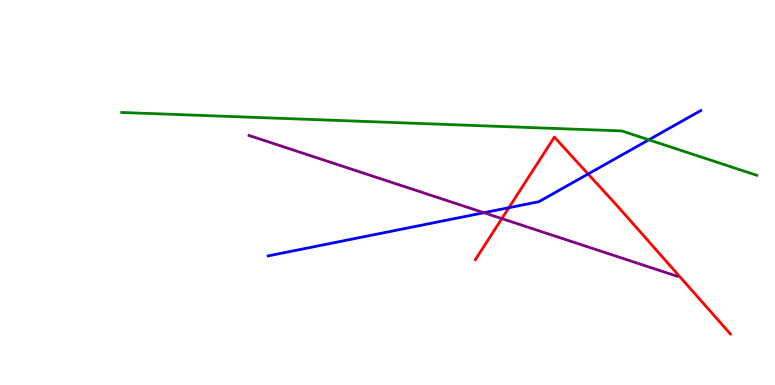[{'lines': ['blue', 'red'], 'intersections': [{'x': 6.57, 'y': 4.6}, {'x': 7.59, 'y': 5.48}]}, {'lines': ['green', 'red'], 'intersections': []}, {'lines': ['purple', 'red'], 'intersections': [{'x': 6.48, 'y': 4.32}]}, {'lines': ['blue', 'green'], 'intersections': [{'x': 8.37, 'y': 6.37}]}, {'lines': ['blue', 'purple'], 'intersections': [{'x': 6.24, 'y': 4.48}]}, {'lines': ['green', 'purple'], 'intersections': []}]